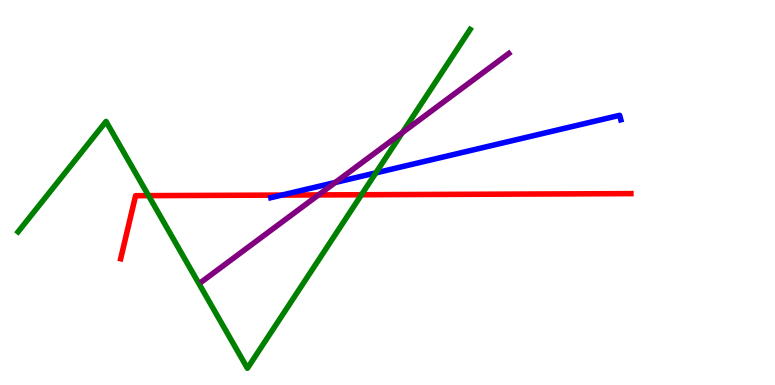[{'lines': ['blue', 'red'], 'intersections': [{'x': 3.64, 'y': 4.93}]}, {'lines': ['green', 'red'], 'intersections': [{'x': 1.92, 'y': 4.92}, {'x': 4.66, 'y': 4.94}]}, {'lines': ['purple', 'red'], 'intersections': [{'x': 4.11, 'y': 4.94}]}, {'lines': ['blue', 'green'], 'intersections': [{'x': 4.85, 'y': 5.51}]}, {'lines': ['blue', 'purple'], 'intersections': [{'x': 4.33, 'y': 5.26}]}, {'lines': ['green', 'purple'], 'intersections': [{'x': 5.19, 'y': 6.56}]}]